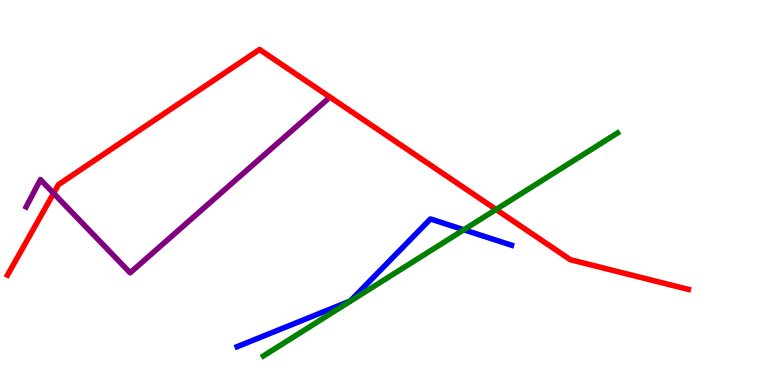[{'lines': ['blue', 'red'], 'intersections': []}, {'lines': ['green', 'red'], 'intersections': [{'x': 6.4, 'y': 4.56}]}, {'lines': ['purple', 'red'], 'intersections': [{'x': 0.691, 'y': 4.98}]}, {'lines': ['blue', 'green'], 'intersections': [{'x': 5.98, 'y': 4.03}]}, {'lines': ['blue', 'purple'], 'intersections': []}, {'lines': ['green', 'purple'], 'intersections': []}]